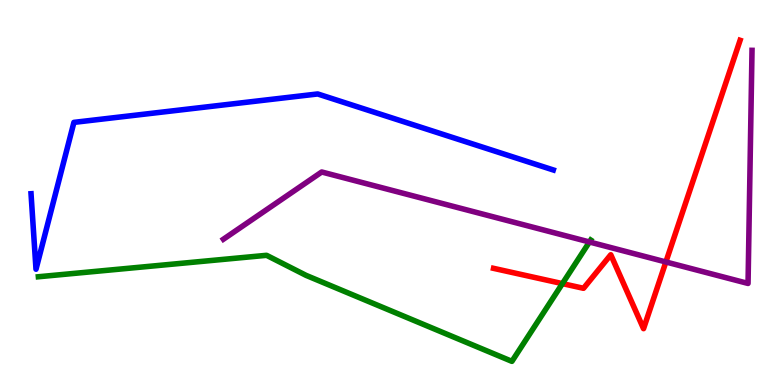[{'lines': ['blue', 'red'], 'intersections': []}, {'lines': ['green', 'red'], 'intersections': [{'x': 7.26, 'y': 2.63}]}, {'lines': ['purple', 'red'], 'intersections': [{'x': 8.59, 'y': 3.2}]}, {'lines': ['blue', 'green'], 'intersections': []}, {'lines': ['blue', 'purple'], 'intersections': []}, {'lines': ['green', 'purple'], 'intersections': [{'x': 7.61, 'y': 3.71}]}]